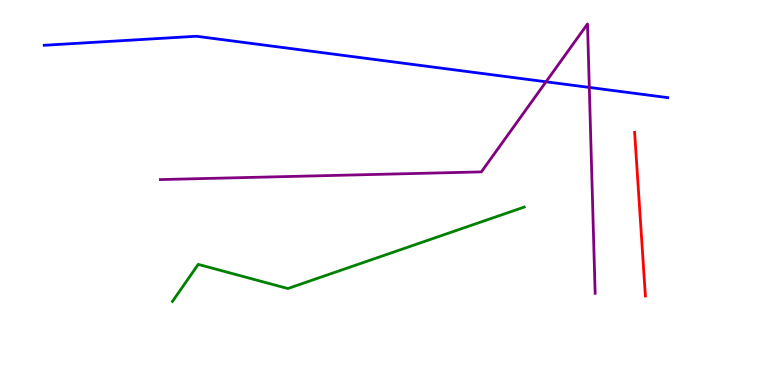[{'lines': ['blue', 'red'], 'intersections': []}, {'lines': ['green', 'red'], 'intersections': []}, {'lines': ['purple', 'red'], 'intersections': []}, {'lines': ['blue', 'green'], 'intersections': []}, {'lines': ['blue', 'purple'], 'intersections': [{'x': 7.05, 'y': 7.88}, {'x': 7.6, 'y': 7.73}]}, {'lines': ['green', 'purple'], 'intersections': []}]